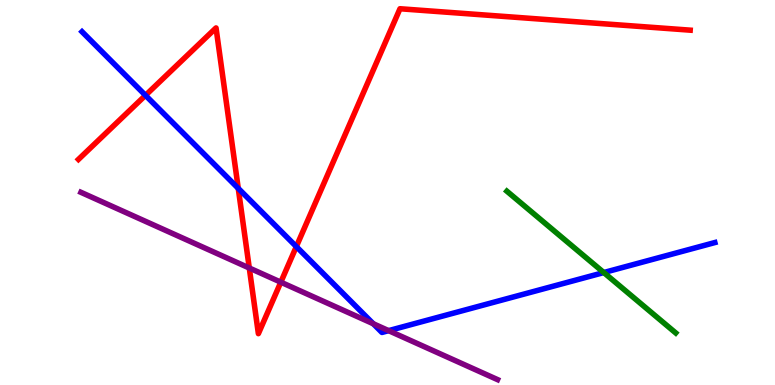[{'lines': ['blue', 'red'], 'intersections': [{'x': 1.88, 'y': 7.52}, {'x': 3.07, 'y': 5.11}, {'x': 3.82, 'y': 3.59}]}, {'lines': ['green', 'red'], 'intersections': []}, {'lines': ['purple', 'red'], 'intersections': [{'x': 3.22, 'y': 3.04}, {'x': 3.62, 'y': 2.67}]}, {'lines': ['blue', 'green'], 'intersections': [{'x': 7.79, 'y': 2.92}]}, {'lines': ['blue', 'purple'], 'intersections': [{'x': 4.82, 'y': 1.59}, {'x': 5.01, 'y': 1.41}]}, {'lines': ['green', 'purple'], 'intersections': []}]